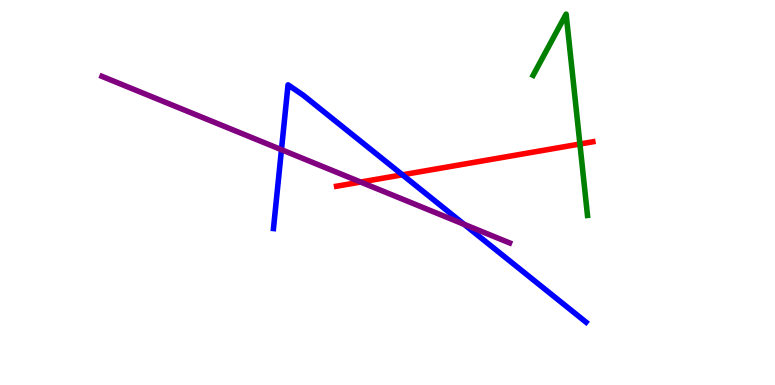[{'lines': ['blue', 'red'], 'intersections': [{'x': 5.19, 'y': 5.46}]}, {'lines': ['green', 'red'], 'intersections': [{'x': 7.48, 'y': 6.26}]}, {'lines': ['purple', 'red'], 'intersections': [{'x': 4.65, 'y': 5.27}]}, {'lines': ['blue', 'green'], 'intersections': []}, {'lines': ['blue', 'purple'], 'intersections': [{'x': 3.63, 'y': 6.11}, {'x': 5.99, 'y': 4.17}]}, {'lines': ['green', 'purple'], 'intersections': []}]